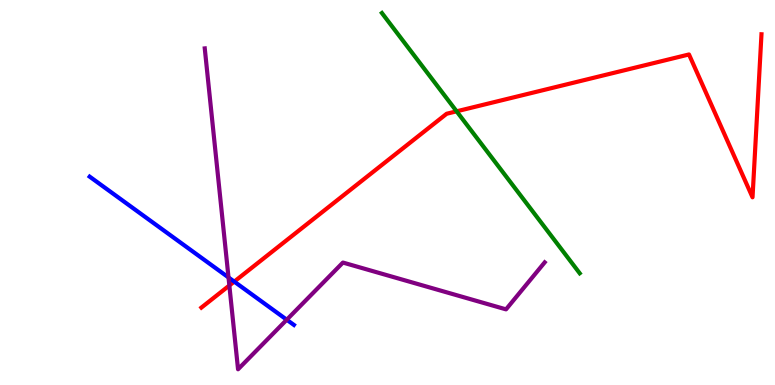[{'lines': ['blue', 'red'], 'intersections': [{'x': 3.02, 'y': 2.69}]}, {'lines': ['green', 'red'], 'intersections': [{'x': 5.89, 'y': 7.11}]}, {'lines': ['purple', 'red'], 'intersections': [{'x': 2.96, 'y': 2.58}]}, {'lines': ['blue', 'green'], 'intersections': []}, {'lines': ['blue', 'purple'], 'intersections': [{'x': 2.95, 'y': 2.79}, {'x': 3.7, 'y': 1.7}]}, {'lines': ['green', 'purple'], 'intersections': []}]